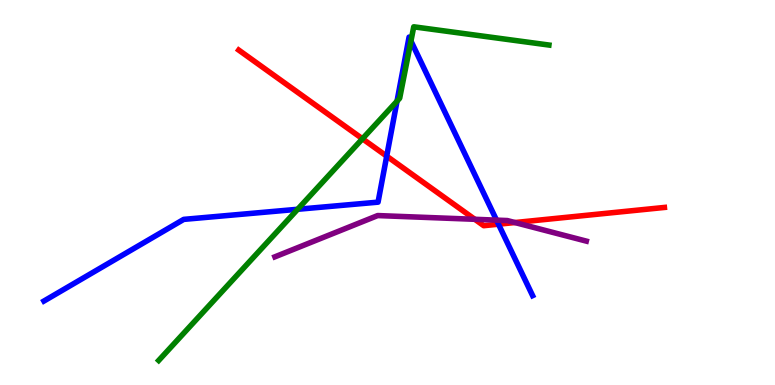[{'lines': ['blue', 'red'], 'intersections': [{'x': 4.99, 'y': 5.94}, {'x': 6.43, 'y': 4.18}]}, {'lines': ['green', 'red'], 'intersections': [{'x': 4.68, 'y': 6.4}]}, {'lines': ['purple', 'red'], 'intersections': [{'x': 6.13, 'y': 4.3}, {'x': 6.64, 'y': 4.22}]}, {'lines': ['blue', 'green'], 'intersections': [{'x': 3.84, 'y': 4.56}, {'x': 5.12, 'y': 7.37}, {'x': 5.3, 'y': 8.93}]}, {'lines': ['blue', 'purple'], 'intersections': [{'x': 6.41, 'y': 4.28}]}, {'lines': ['green', 'purple'], 'intersections': []}]